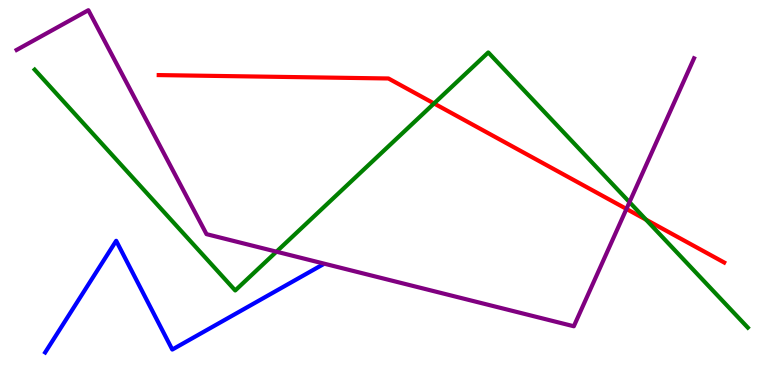[{'lines': ['blue', 'red'], 'intersections': []}, {'lines': ['green', 'red'], 'intersections': [{'x': 5.6, 'y': 7.31}, {'x': 8.34, 'y': 4.3}]}, {'lines': ['purple', 'red'], 'intersections': [{'x': 8.08, 'y': 4.57}]}, {'lines': ['blue', 'green'], 'intersections': []}, {'lines': ['blue', 'purple'], 'intersections': []}, {'lines': ['green', 'purple'], 'intersections': [{'x': 3.57, 'y': 3.46}, {'x': 8.12, 'y': 4.75}]}]